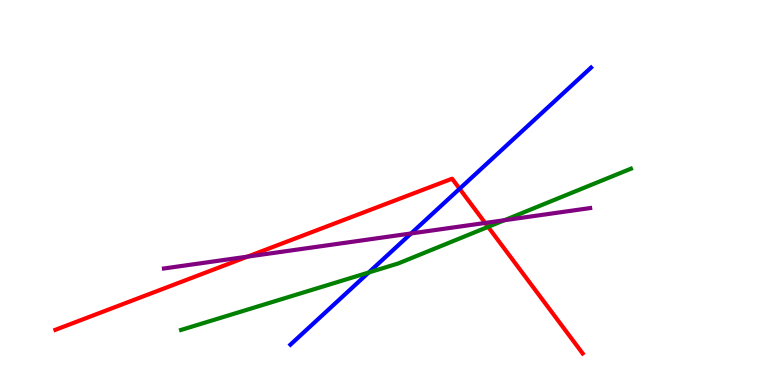[{'lines': ['blue', 'red'], 'intersections': [{'x': 5.93, 'y': 5.1}]}, {'lines': ['green', 'red'], 'intersections': [{'x': 6.3, 'y': 4.11}]}, {'lines': ['purple', 'red'], 'intersections': [{'x': 3.19, 'y': 3.33}, {'x': 6.26, 'y': 4.21}]}, {'lines': ['blue', 'green'], 'intersections': [{'x': 4.76, 'y': 2.92}]}, {'lines': ['blue', 'purple'], 'intersections': [{'x': 5.3, 'y': 3.94}]}, {'lines': ['green', 'purple'], 'intersections': [{'x': 6.51, 'y': 4.28}]}]